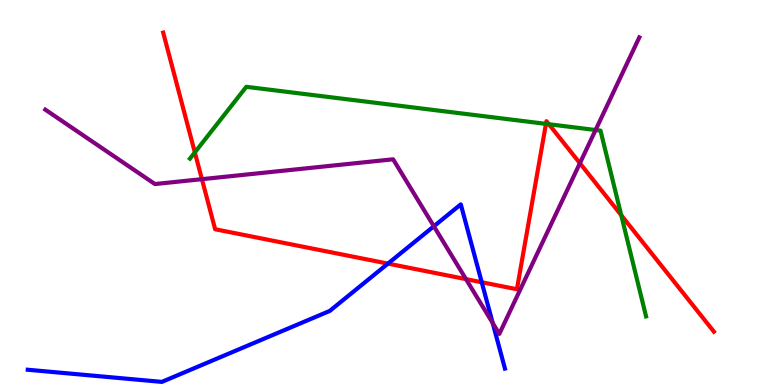[{'lines': ['blue', 'red'], 'intersections': [{'x': 5.01, 'y': 3.15}, {'x': 6.22, 'y': 2.67}]}, {'lines': ['green', 'red'], 'intersections': [{'x': 2.51, 'y': 6.04}, {'x': 7.04, 'y': 6.78}, {'x': 7.08, 'y': 6.77}, {'x': 8.02, 'y': 4.41}]}, {'lines': ['purple', 'red'], 'intersections': [{'x': 2.61, 'y': 5.35}, {'x': 6.01, 'y': 2.75}, {'x': 7.48, 'y': 5.76}]}, {'lines': ['blue', 'green'], 'intersections': []}, {'lines': ['blue', 'purple'], 'intersections': [{'x': 5.6, 'y': 4.12}, {'x': 6.36, 'y': 1.61}]}, {'lines': ['green', 'purple'], 'intersections': [{'x': 7.68, 'y': 6.62}]}]